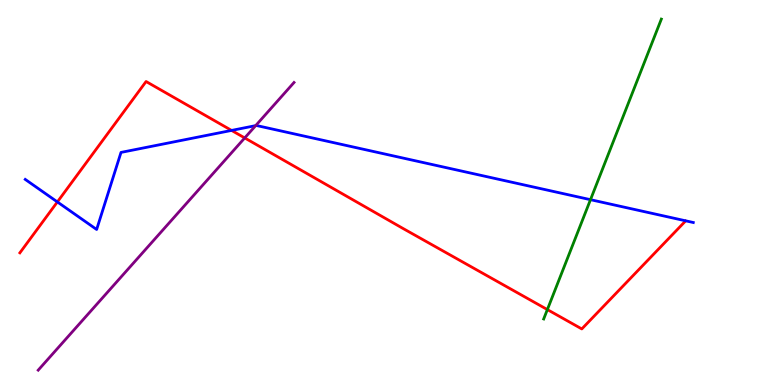[{'lines': ['blue', 'red'], 'intersections': [{'x': 0.74, 'y': 4.75}, {'x': 2.99, 'y': 6.61}]}, {'lines': ['green', 'red'], 'intersections': [{'x': 7.06, 'y': 1.96}]}, {'lines': ['purple', 'red'], 'intersections': [{'x': 3.16, 'y': 6.42}]}, {'lines': ['blue', 'green'], 'intersections': [{'x': 7.62, 'y': 4.81}]}, {'lines': ['blue', 'purple'], 'intersections': [{'x': 3.3, 'y': 6.74}]}, {'lines': ['green', 'purple'], 'intersections': []}]